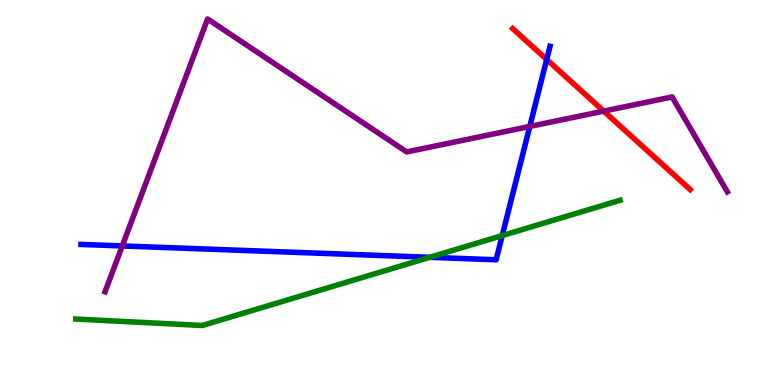[{'lines': ['blue', 'red'], 'intersections': [{'x': 7.05, 'y': 8.46}]}, {'lines': ['green', 'red'], 'intersections': []}, {'lines': ['purple', 'red'], 'intersections': [{'x': 7.79, 'y': 7.11}]}, {'lines': ['blue', 'green'], 'intersections': [{'x': 5.54, 'y': 3.32}, {'x': 6.48, 'y': 3.88}]}, {'lines': ['blue', 'purple'], 'intersections': [{'x': 1.58, 'y': 3.61}, {'x': 6.84, 'y': 6.72}]}, {'lines': ['green', 'purple'], 'intersections': []}]